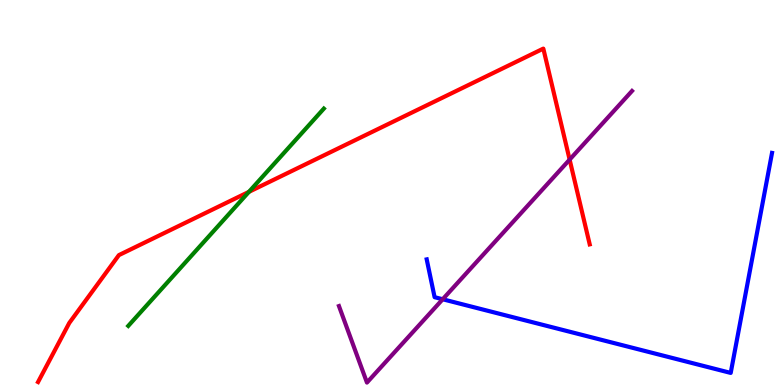[{'lines': ['blue', 'red'], 'intersections': []}, {'lines': ['green', 'red'], 'intersections': [{'x': 3.21, 'y': 5.02}]}, {'lines': ['purple', 'red'], 'intersections': [{'x': 7.35, 'y': 5.85}]}, {'lines': ['blue', 'green'], 'intersections': []}, {'lines': ['blue', 'purple'], 'intersections': [{'x': 5.71, 'y': 2.23}]}, {'lines': ['green', 'purple'], 'intersections': []}]